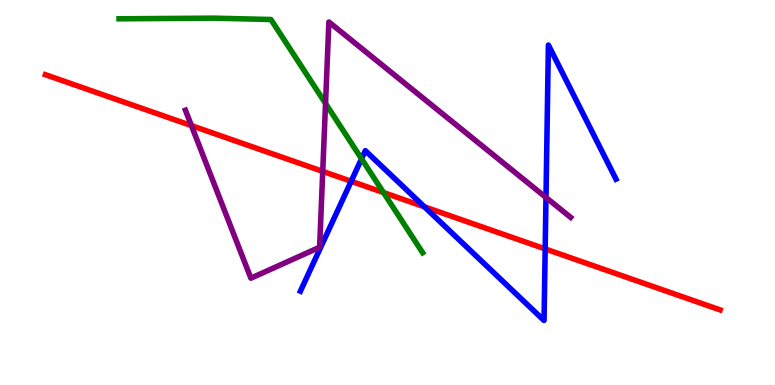[{'lines': ['blue', 'red'], 'intersections': [{'x': 4.53, 'y': 5.29}, {'x': 5.48, 'y': 4.63}, {'x': 7.03, 'y': 3.53}]}, {'lines': ['green', 'red'], 'intersections': [{'x': 4.95, 'y': 5.0}]}, {'lines': ['purple', 'red'], 'intersections': [{'x': 2.47, 'y': 6.74}, {'x': 4.16, 'y': 5.55}]}, {'lines': ['blue', 'green'], 'intersections': [{'x': 4.67, 'y': 5.87}]}, {'lines': ['blue', 'purple'], 'intersections': [{'x': 7.04, 'y': 4.87}]}, {'lines': ['green', 'purple'], 'intersections': [{'x': 4.2, 'y': 7.31}]}]